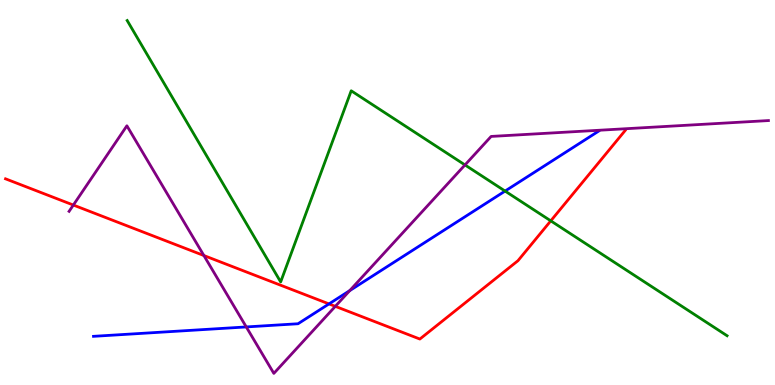[{'lines': ['blue', 'red'], 'intersections': [{'x': 4.25, 'y': 2.11}]}, {'lines': ['green', 'red'], 'intersections': [{'x': 7.11, 'y': 4.26}]}, {'lines': ['purple', 'red'], 'intersections': [{'x': 0.946, 'y': 4.67}, {'x': 2.63, 'y': 3.36}, {'x': 4.33, 'y': 2.04}]}, {'lines': ['blue', 'green'], 'intersections': [{'x': 6.52, 'y': 5.04}]}, {'lines': ['blue', 'purple'], 'intersections': [{'x': 3.18, 'y': 1.51}, {'x': 4.51, 'y': 2.45}]}, {'lines': ['green', 'purple'], 'intersections': [{'x': 6.0, 'y': 5.72}]}]